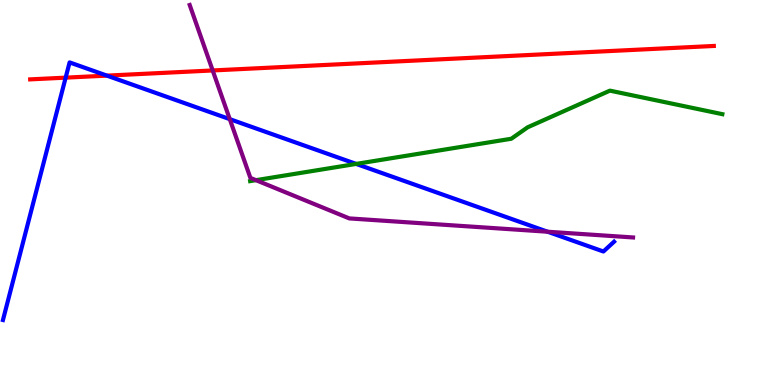[{'lines': ['blue', 'red'], 'intersections': [{'x': 0.847, 'y': 7.98}, {'x': 1.38, 'y': 8.04}]}, {'lines': ['green', 'red'], 'intersections': []}, {'lines': ['purple', 'red'], 'intersections': [{'x': 2.74, 'y': 8.17}]}, {'lines': ['blue', 'green'], 'intersections': [{'x': 4.6, 'y': 5.74}]}, {'lines': ['blue', 'purple'], 'intersections': [{'x': 2.96, 'y': 6.91}, {'x': 7.07, 'y': 3.98}]}, {'lines': ['green', 'purple'], 'intersections': [{'x': 3.3, 'y': 5.32}]}]